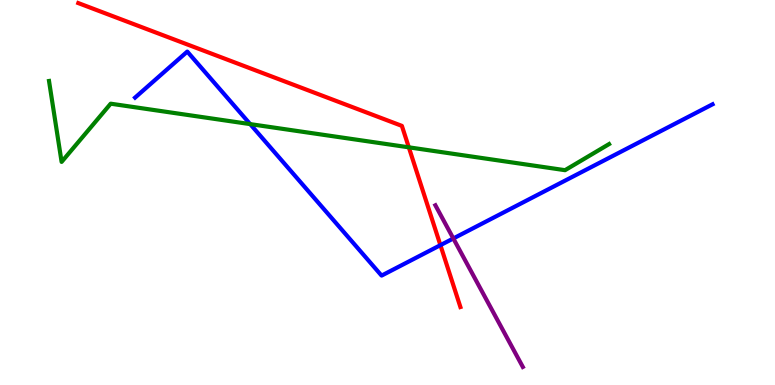[{'lines': ['blue', 'red'], 'intersections': [{'x': 5.68, 'y': 3.63}]}, {'lines': ['green', 'red'], 'intersections': [{'x': 5.28, 'y': 6.17}]}, {'lines': ['purple', 'red'], 'intersections': []}, {'lines': ['blue', 'green'], 'intersections': [{'x': 3.23, 'y': 6.78}]}, {'lines': ['blue', 'purple'], 'intersections': [{'x': 5.85, 'y': 3.81}]}, {'lines': ['green', 'purple'], 'intersections': []}]